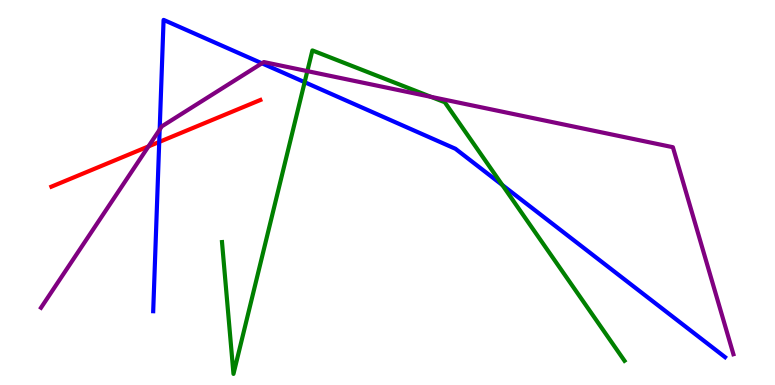[{'lines': ['blue', 'red'], 'intersections': [{'x': 2.05, 'y': 6.31}]}, {'lines': ['green', 'red'], 'intersections': []}, {'lines': ['purple', 'red'], 'intersections': [{'x': 1.92, 'y': 6.2}]}, {'lines': ['blue', 'green'], 'intersections': [{'x': 3.93, 'y': 7.87}, {'x': 6.48, 'y': 5.19}]}, {'lines': ['blue', 'purple'], 'intersections': [{'x': 2.06, 'y': 6.63}, {'x': 3.38, 'y': 8.36}]}, {'lines': ['green', 'purple'], 'intersections': [{'x': 3.97, 'y': 8.15}, {'x': 5.56, 'y': 7.48}]}]